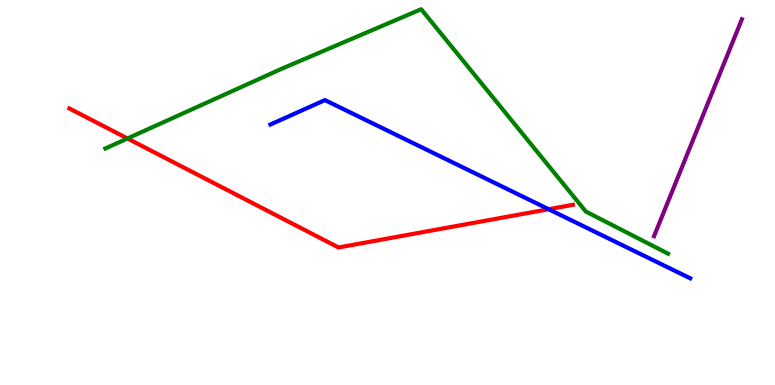[{'lines': ['blue', 'red'], 'intersections': [{'x': 7.08, 'y': 4.57}]}, {'lines': ['green', 'red'], 'intersections': [{'x': 1.64, 'y': 6.4}]}, {'lines': ['purple', 'red'], 'intersections': []}, {'lines': ['blue', 'green'], 'intersections': []}, {'lines': ['blue', 'purple'], 'intersections': []}, {'lines': ['green', 'purple'], 'intersections': []}]